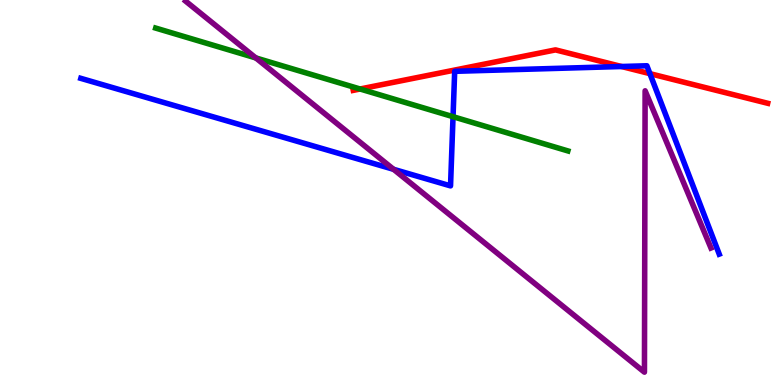[{'lines': ['blue', 'red'], 'intersections': [{'x': 8.02, 'y': 8.27}, {'x': 8.39, 'y': 8.09}]}, {'lines': ['green', 'red'], 'intersections': [{'x': 4.65, 'y': 7.69}]}, {'lines': ['purple', 'red'], 'intersections': []}, {'lines': ['blue', 'green'], 'intersections': [{'x': 5.85, 'y': 6.97}]}, {'lines': ['blue', 'purple'], 'intersections': [{'x': 5.08, 'y': 5.6}]}, {'lines': ['green', 'purple'], 'intersections': [{'x': 3.3, 'y': 8.5}]}]